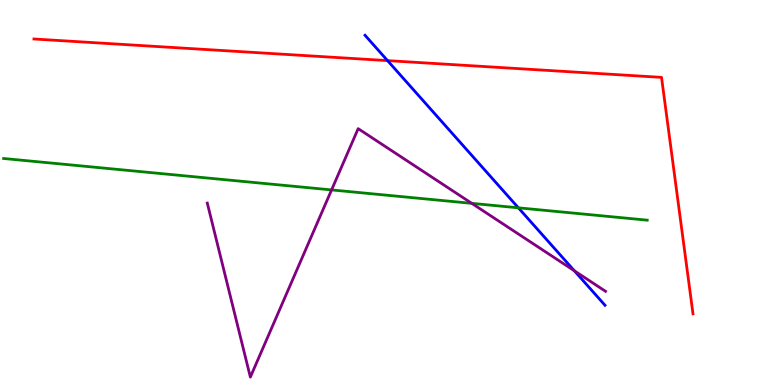[{'lines': ['blue', 'red'], 'intersections': [{'x': 5.0, 'y': 8.43}]}, {'lines': ['green', 'red'], 'intersections': []}, {'lines': ['purple', 'red'], 'intersections': []}, {'lines': ['blue', 'green'], 'intersections': [{'x': 6.69, 'y': 4.6}]}, {'lines': ['blue', 'purple'], 'intersections': [{'x': 7.41, 'y': 2.97}]}, {'lines': ['green', 'purple'], 'intersections': [{'x': 4.28, 'y': 5.07}, {'x': 6.09, 'y': 4.72}]}]